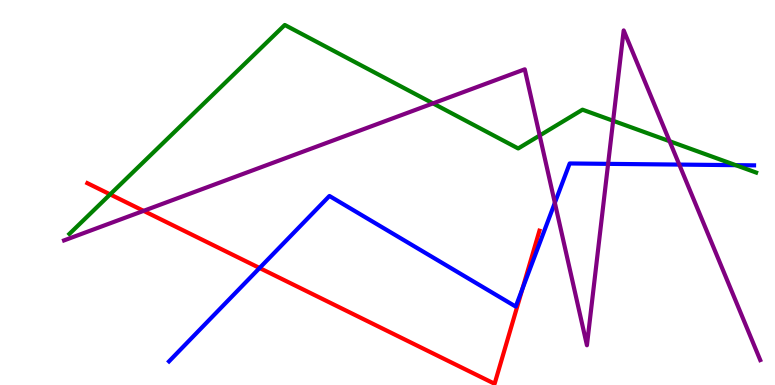[{'lines': ['blue', 'red'], 'intersections': [{'x': 3.35, 'y': 3.04}, {'x': 6.74, 'y': 2.5}]}, {'lines': ['green', 'red'], 'intersections': [{'x': 1.42, 'y': 4.95}]}, {'lines': ['purple', 'red'], 'intersections': [{'x': 1.85, 'y': 4.52}]}, {'lines': ['blue', 'green'], 'intersections': [{'x': 9.49, 'y': 5.71}]}, {'lines': ['blue', 'purple'], 'intersections': [{'x': 7.16, 'y': 4.73}, {'x': 7.85, 'y': 5.74}, {'x': 8.76, 'y': 5.73}]}, {'lines': ['green', 'purple'], 'intersections': [{'x': 5.59, 'y': 7.31}, {'x': 6.96, 'y': 6.48}, {'x': 7.91, 'y': 6.86}, {'x': 8.64, 'y': 6.33}]}]